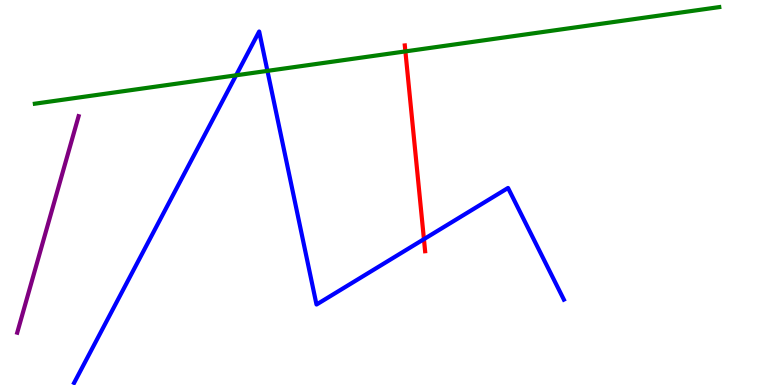[{'lines': ['blue', 'red'], 'intersections': [{'x': 5.47, 'y': 3.79}]}, {'lines': ['green', 'red'], 'intersections': [{'x': 5.23, 'y': 8.66}]}, {'lines': ['purple', 'red'], 'intersections': []}, {'lines': ['blue', 'green'], 'intersections': [{'x': 3.05, 'y': 8.04}, {'x': 3.45, 'y': 8.16}]}, {'lines': ['blue', 'purple'], 'intersections': []}, {'lines': ['green', 'purple'], 'intersections': []}]